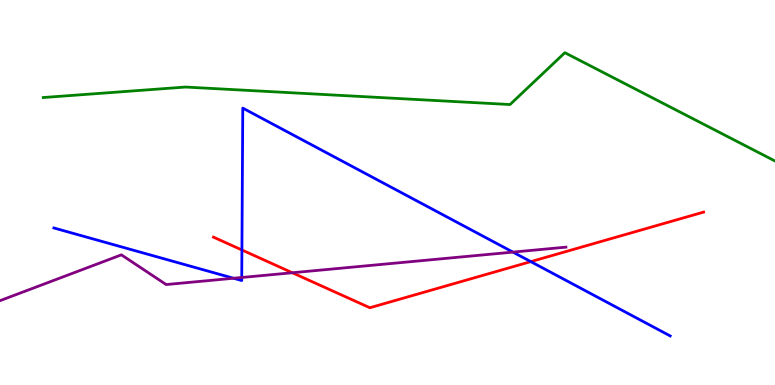[{'lines': ['blue', 'red'], 'intersections': [{'x': 3.12, 'y': 3.51}, {'x': 6.85, 'y': 3.2}]}, {'lines': ['green', 'red'], 'intersections': []}, {'lines': ['purple', 'red'], 'intersections': [{'x': 3.77, 'y': 2.92}]}, {'lines': ['blue', 'green'], 'intersections': []}, {'lines': ['blue', 'purple'], 'intersections': [{'x': 3.01, 'y': 2.77}, {'x': 3.12, 'y': 2.79}, {'x': 6.62, 'y': 3.45}]}, {'lines': ['green', 'purple'], 'intersections': []}]